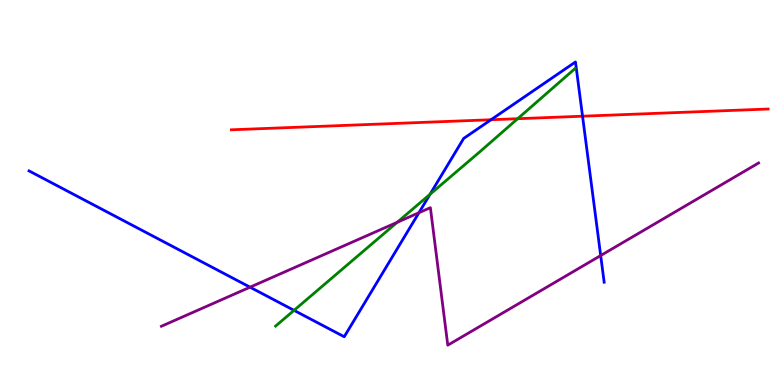[{'lines': ['blue', 'red'], 'intersections': [{'x': 6.34, 'y': 6.89}, {'x': 7.52, 'y': 6.98}]}, {'lines': ['green', 'red'], 'intersections': [{'x': 6.68, 'y': 6.92}]}, {'lines': ['purple', 'red'], 'intersections': []}, {'lines': ['blue', 'green'], 'intersections': [{'x': 3.79, 'y': 1.94}, {'x': 5.55, 'y': 4.95}]}, {'lines': ['blue', 'purple'], 'intersections': [{'x': 3.23, 'y': 2.54}, {'x': 5.41, 'y': 4.47}, {'x': 7.75, 'y': 3.36}]}, {'lines': ['green', 'purple'], 'intersections': [{'x': 5.13, 'y': 4.23}]}]